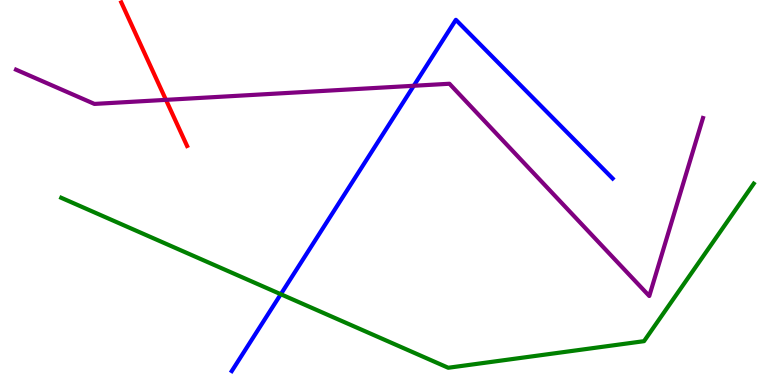[{'lines': ['blue', 'red'], 'intersections': []}, {'lines': ['green', 'red'], 'intersections': []}, {'lines': ['purple', 'red'], 'intersections': [{'x': 2.14, 'y': 7.41}]}, {'lines': ['blue', 'green'], 'intersections': [{'x': 3.62, 'y': 2.36}]}, {'lines': ['blue', 'purple'], 'intersections': [{'x': 5.34, 'y': 7.77}]}, {'lines': ['green', 'purple'], 'intersections': []}]